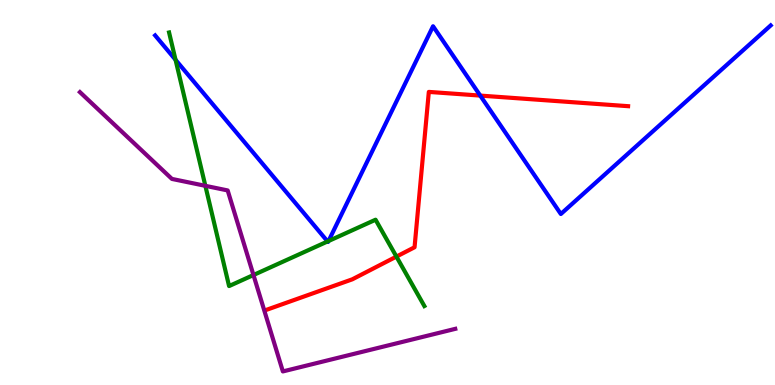[{'lines': ['blue', 'red'], 'intersections': [{'x': 6.2, 'y': 7.52}]}, {'lines': ['green', 'red'], 'intersections': [{'x': 5.11, 'y': 3.33}]}, {'lines': ['purple', 'red'], 'intersections': []}, {'lines': ['blue', 'green'], 'intersections': [{'x': 2.27, 'y': 8.45}, {'x': 4.23, 'y': 3.73}, {'x': 4.24, 'y': 3.74}]}, {'lines': ['blue', 'purple'], 'intersections': []}, {'lines': ['green', 'purple'], 'intersections': [{'x': 2.65, 'y': 5.17}, {'x': 3.27, 'y': 2.86}]}]